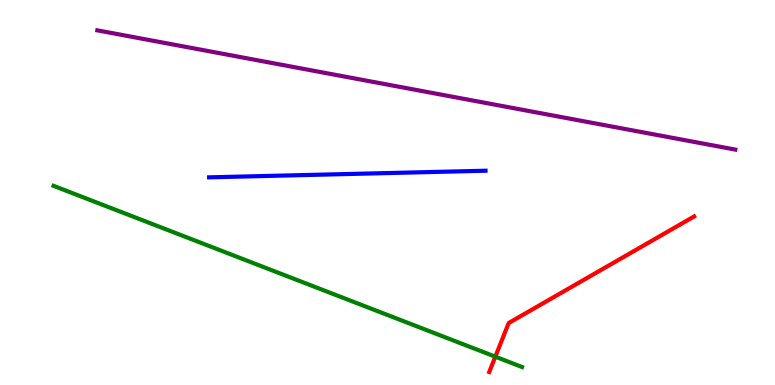[{'lines': ['blue', 'red'], 'intersections': []}, {'lines': ['green', 'red'], 'intersections': [{'x': 6.39, 'y': 0.735}]}, {'lines': ['purple', 'red'], 'intersections': []}, {'lines': ['blue', 'green'], 'intersections': []}, {'lines': ['blue', 'purple'], 'intersections': []}, {'lines': ['green', 'purple'], 'intersections': []}]